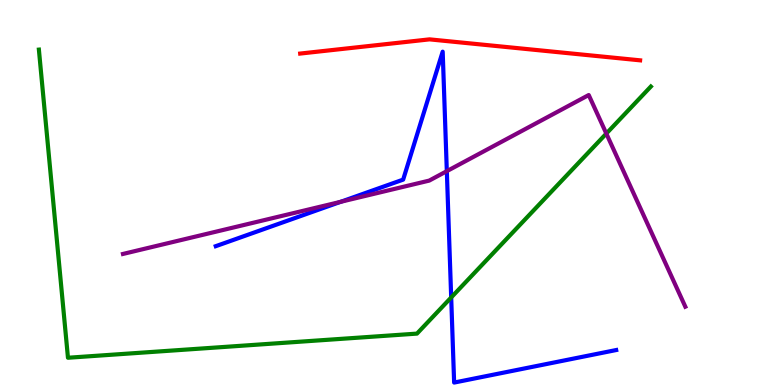[{'lines': ['blue', 'red'], 'intersections': []}, {'lines': ['green', 'red'], 'intersections': []}, {'lines': ['purple', 'red'], 'intersections': []}, {'lines': ['blue', 'green'], 'intersections': [{'x': 5.82, 'y': 2.27}]}, {'lines': ['blue', 'purple'], 'intersections': [{'x': 4.4, 'y': 4.76}, {'x': 5.77, 'y': 5.55}]}, {'lines': ['green', 'purple'], 'intersections': [{'x': 7.82, 'y': 6.53}]}]